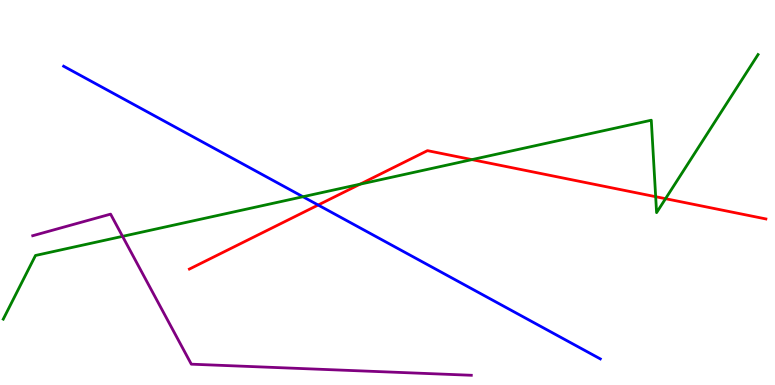[{'lines': ['blue', 'red'], 'intersections': [{'x': 4.11, 'y': 4.67}]}, {'lines': ['green', 'red'], 'intersections': [{'x': 4.65, 'y': 5.22}, {'x': 6.09, 'y': 5.85}, {'x': 8.46, 'y': 4.89}, {'x': 8.59, 'y': 4.84}]}, {'lines': ['purple', 'red'], 'intersections': []}, {'lines': ['blue', 'green'], 'intersections': [{'x': 3.91, 'y': 4.89}]}, {'lines': ['blue', 'purple'], 'intersections': []}, {'lines': ['green', 'purple'], 'intersections': [{'x': 1.58, 'y': 3.86}]}]